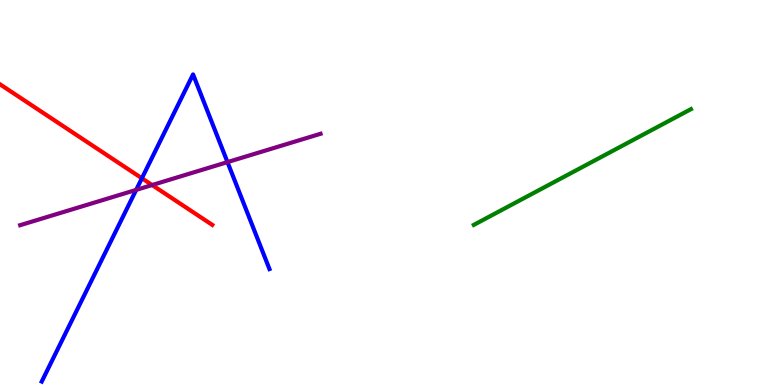[{'lines': ['blue', 'red'], 'intersections': [{'x': 1.83, 'y': 5.37}]}, {'lines': ['green', 'red'], 'intersections': []}, {'lines': ['purple', 'red'], 'intersections': [{'x': 1.96, 'y': 5.19}]}, {'lines': ['blue', 'green'], 'intersections': []}, {'lines': ['blue', 'purple'], 'intersections': [{'x': 1.76, 'y': 5.07}, {'x': 2.94, 'y': 5.79}]}, {'lines': ['green', 'purple'], 'intersections': []}]